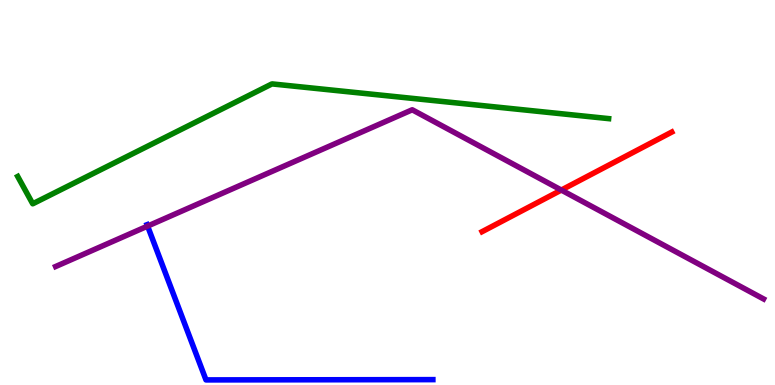[{'lines': ['blue', 'red'], 'intersections': []}, {'lines': ['green', 'red'], 'intersections': []}, {'lines': ['purple', 'red'], 'intersections': [{'x': 7.24, 'y': 5.06}]}, {'lines': ['blue', 'green'], 'intersections': []}, {'lines': ['blue', 'purple'], 'intersections': [{'x': 1.9, 'y': 4.13}]}, {'lines': ['green', 'purple'], 'intersections': []}]